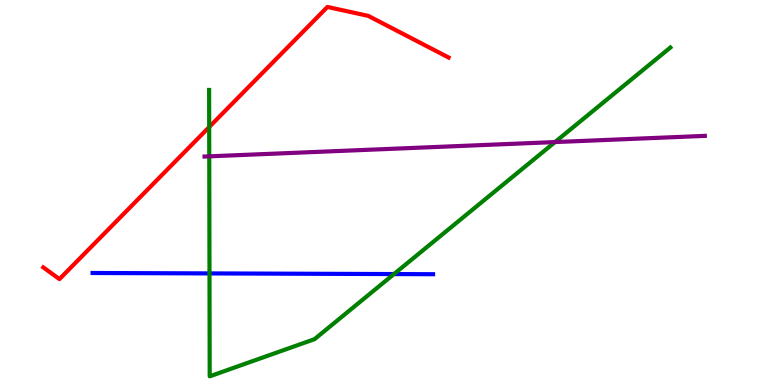[{'lines': ['blue', 'red'], 'intersections': []}, {'lines': ['green', 'red'], 'intersections': [{'x': 2.7, 'y': 6.7}]}, {'lines': ['purple', 'red'], 'intersections': []}, {'lines': ['blue', 'green'], 'intersections': [{'x': 2.7, 'y': 2.9}, {'x': 5.08, 'y': 2.88}]}, {'lines': ['blue', 'purple'], 'intersections': []}, {'lines': ['green', 'purple'], 'intersections': [{'x': 2.7, 'y': 5.94}, {'x': 7.16, 'y': 6.31}]}]